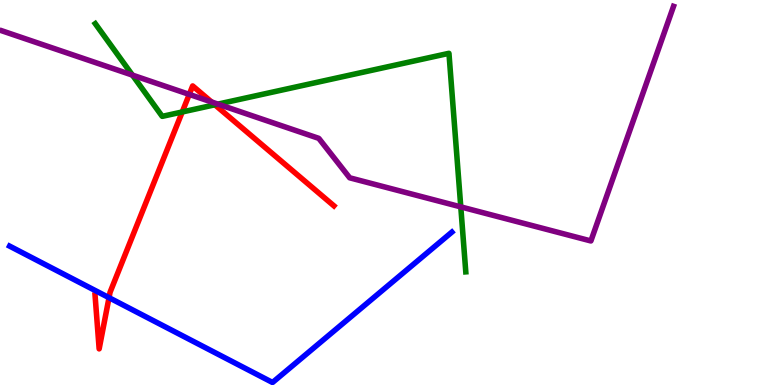[{'lines': ['blue', 'red'], 'intersections': [{'x': 1.41, 'y': 2.27}]}, {'lines': ['green', 'red'], 'intersections': [{'x': 2.35, 'y': 7.09}, {'x': 2.77, 'y': 7.28}]}, {'lines': ['purple', 'red'], 'intersections': [{'x': 2.44, 'y': 7.55}, {'x': 2.73, 'y': 7.35}]}, {'lines': ['blue', 'green'], 'intersections': []}, {'lines': ['blue', 'purple'], 'intersections': []}, {'lines': ['green', 'purple'], 'intersections': [{'x': 1.71, 'y': 8.05}, {'x': 2.81, 'y': 7.3}, {'x': 5.95, 'y': 4.63}]}]